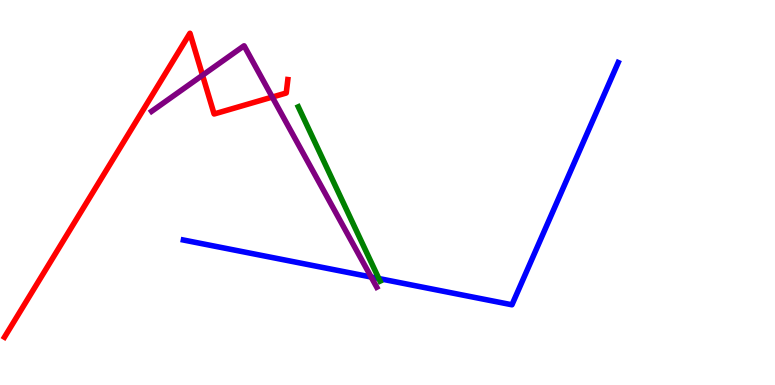[{'lines': ['blue', 'red'], 'intersections': []}, {'lines': ['green', 'red'], 'intersections': []}, {'lines': ['purple', 'red'], 'intersections': [{'x': 2.61, 'y': 8.05}, {'x': 3.51, 'y': 7.48}]}, {'lines': ['blue', 'green'], 'intersections': [{'x': 4.89, 'y': 2.77}]}, {'lines': ['blue', 'purple'], 'intersections': [{'x': 4.79, 'y': 2.8}]}, {'lines': ['green', 'purple'], 'intersections': []}]